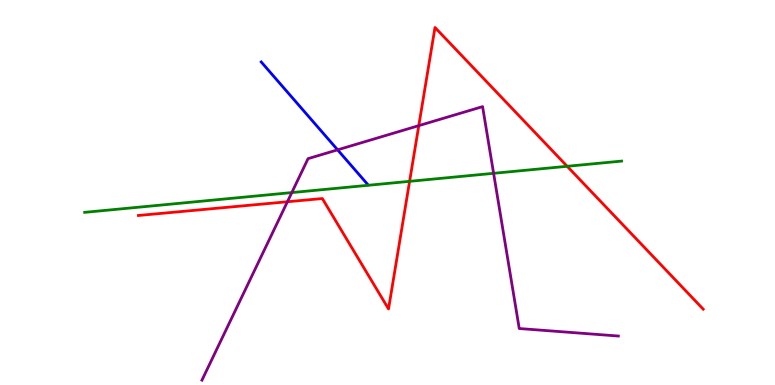[{'lines': ['blue', 'red'], 'intersections': []}, {'lines': ['green', 'red'], 'intersections': [{'x': 5.29, 'y': 5.29}, {'x': 7.32, 'y': 5.68}]}, {'lines': ['purple', 'red'], 'intersections': [{'x': 3.71, 'y': 4.76}, {'x': 5.4, 'y': 6.74}]}, {'lines': ['blue', 'green'], 'intersections': []}, {'lines': ['blue', 'purple'], 'intersections': [{'x': 4.36, 'y': 6.11}]}, {'lines': ['green', 'purple'], 'intersections': [{'x': 3.77, 'y': 5.0}, {'x': 6.37, 'y': 5.5}]}]